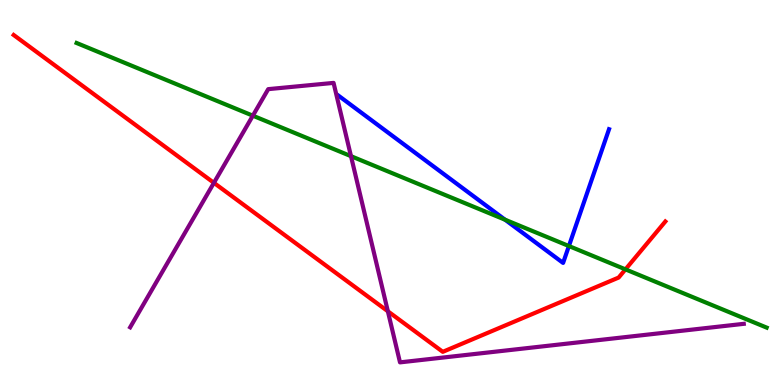[{'lines': ['blue', 'red'], 'intersections': []}, {'lines': ['green', 'red'], 'intersections': [{'x': 8.07, 'y': 3.0}]}, {'lines': ['purple', 'red'], 'intersections': [{'x': 2.76, 'y': 5.25}, {'x': 5.0, 'y': 1.91}]}, {'lines': ['blue', 'green'], 'intersections': [{'x': 6.52, 'y': 4.29}, {'x': 7.34, 'y': 3.61}]}, {'lines': ['blue', 'purple'], 'intersections': []}, {'lines': ['green', 'purple'], 'intersections': [{'x': 3.26, 'y': 7.0}, {'x': 4.53, 'y': 5.94}]}]